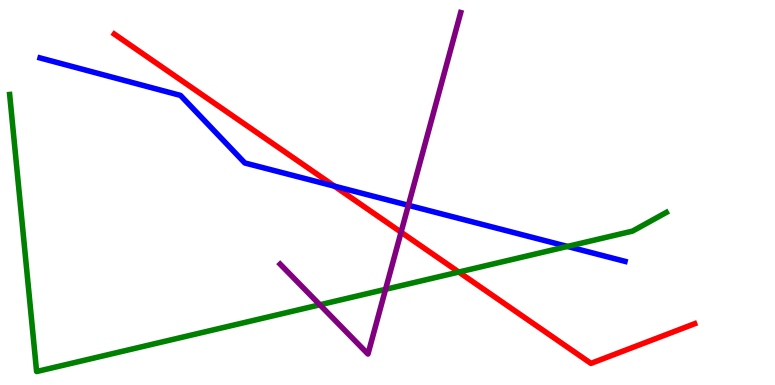[{'lines': ['blue', 'red'], 'intersections': [{'x': 4.32, 'y': 5.16}]}, {'lines': ['green', 'red'], 'intersections': [{'x': 5.92, 'y': 2.93}]}, {'lines': ['purple', 'red'], 'intersections': [{'x': 5.18, 'y': 3.97}]}, {'lines': ['blue', 'green'], 'intersections': [{'x': 7.32, 'y': 3.6}]}, {'lines': ['blue', 'purple'], 'intersections': [{'x': 5.27, 'y': 4.67}]}, {'lines': ['green', 'purple'], 'intersections': [{'x': 4.13, 'y': 2.08}, {'x': 4.98, 'y': 2.49}]}]